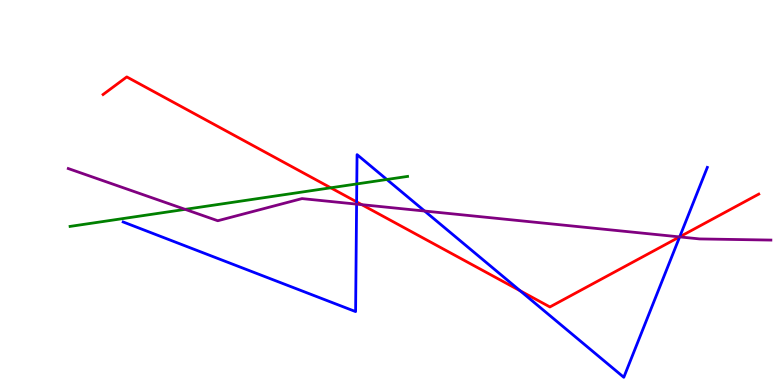[{'lines': ['blue', 'red'], 'intersections': [{'x': 4.6, 'y': 4.76}, {'x': 6.71, 'y': 2.45}, {'x': 8.77, 'y': 3.85}]}, {'lines': ['green', 'red'], 'intersections': [{'x': 4.27, 'y': 5.12}]}, {'lines': ['purple', 'red'], 'intersections': [{'x': 4.67, 'y': 4.68}, {'x': 8.77, 'y': 3.85}]}, {'lines': ['blue', 'green'], 'intersections': [{'x': 4.6, 'y': 5.22}, {'x': 4.99, 'y': 5.34}]}, {'lines': ['blue', 'purple'], 'intersections': [{'x': 4.6, 'y': 4.7}, {'x': 5.48, 'y': 4.52}, {'x': 8.77, 'y': 3.85}]}, {'lines': ['green', 'purple'], 'intersections': [{'x': 2.39, 'y': 4.56}]}]